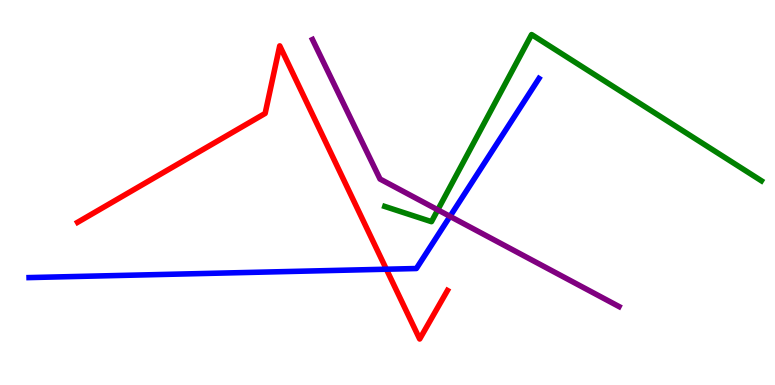[{'lines': ['blue', 'red'], 'intersections': [{'x': 4.99, 'y': 3.01}]}, {'lines': ['green', 'red'], 'intersections': []}, {'lines': ['purple', 'red'], 'intersections': []}, {'lines': ['blue', 'green'], 'intersections': []}, {'lines': ['blue', 'purple'], 'intersections': [{'x': 5.81, 'y': 4.38}]}, {'lines': ['green', 'purple'], 'intersections': [{'x': 5.65, 'y': 4.55}]}]